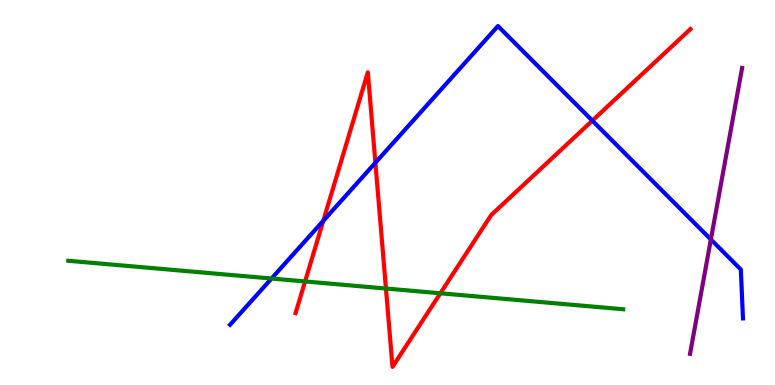[{'lines': ['blue', 'red'], 'intersections': [{'x': 4.17, 'y': 4.26}, {'x': 4.84, 'y': 5.77}, {'x': 7.64, 'y': 6.87}]}, {'lines': ['green', 'red'], 'intersections': [{'x': 3.94, 'y': 2.69}, {'x': 4.98, 'y': 2.51}, {'x': 5.68, 'y': 2.38}]}, {'lines': ['purple', 'red'], 'intersections': []}, {'lines': ['blue', 'green'], 'intersections': [{'x': 3.5, 'y': 2.77}]}, {'lines': ['blue', 'purple'], 'intersections': [{'x': 9.17, 'y': 3.78}]}, {'lines': ['green', 'purple'], 'intersections': []}]